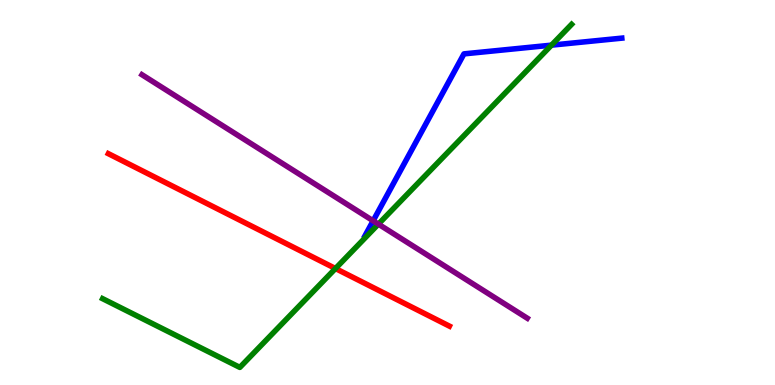[{'lines': ['blue', 'red'], 'intersections': []}, {'lines': ['green', 'red'], 'intersections': [{'x': 4.33, 'y': 3.03}]}, {'lines': ['purple', 'red'], 'intersections': []}, {'lines': ['blue', 'green'], 'intersections': [{'x': 7.12, 'y': 8.83}]}, {'lines': ['blue', 'purple'], 'intersections': [{'x': 4.81, 'y': 4.26}]}, {'lines': ['green', 'purple'], 'intersections': [{'x': 4.88, 'y': 4.18}]}]